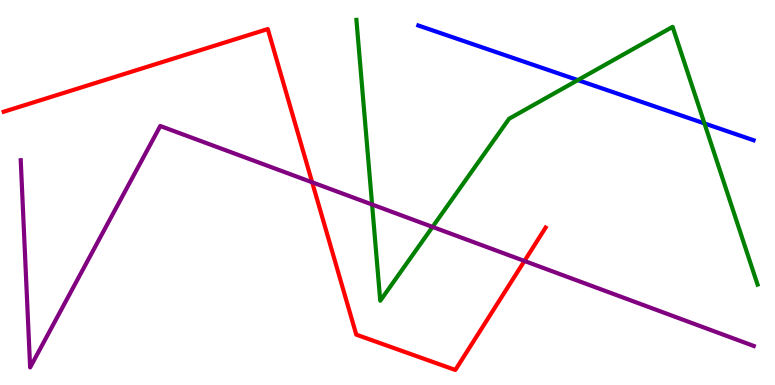[{'lines': ['blue', 'red'], 'intersections': []}, {'lines': ['green', 'red'], 'intersections': []}, {'lines': ['purple', 'red'], 'intersections': [{'x': 4.03, 'y': 5.27}, {'x': 6.77, 'y': 3.22}]}, {'lines': ['blue', 'green'], 'intersections': [{'x': 7.46, 'y': 7.92}, {'x': 9.09, 'y': 6.79}]}, {'lines': ['blue', 'purple'], 'intersections': []}, {'lines': ['green', 'purple'], 'intersections': [{'x': 4.8, 'y': 4.69}, {'x': 5.58, 'y': 4.11}]}]